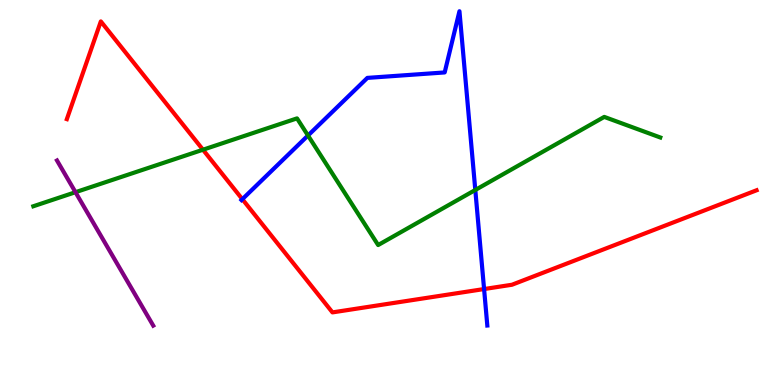[{'lines': ['blue', 'red'], 'intersections': [{'x': 3.13, 'y': 4.83}, {'x': 6.25, 'y': 2.49}]}, {'lines': ['green', 'red'], 'intersections': [{'x': 2.62, 'y': 6.11}]}, {'lines': ['purple', 'red'], 'intersections': []}, {'lines': ['blue', 'green'], 'intersections': [{'x': 3.97, 'y': 6.48}, {'x': 6.13, 'y': 5.07}]}, {'lines': ['blue', 'purple'], 'intersections': []}, {'lines': ['green', 'purple'], 'intersections': [{'x': 0.974, 'y': 5.01}]}]